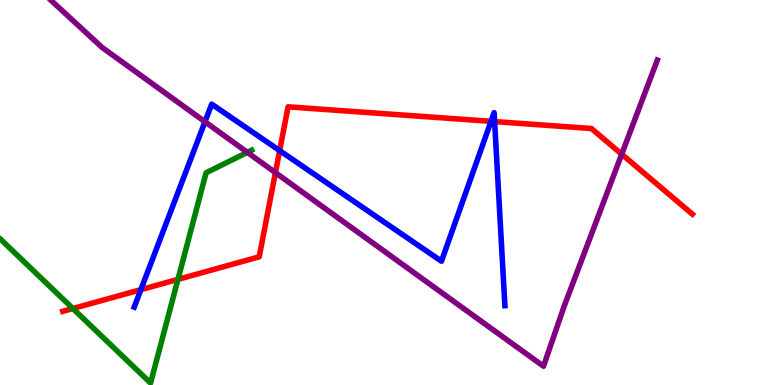[{'lines': ['blue', 'red'], 'intersections': [{'x': 1.82, 'y': 2.48}, {'x': 3.61, 'y': 6.09}, {'x': 6.34, 'y': 6.85}, {'x': 6.38, 'y': 6.84}]}, {'lines': ['green', 'red'], 'intersections': [{'x': 0.94, 'y': 1.99}, {'x': 2.3, 'y': 2.74}]}, {'lines': ['purple', 'red'], 'intersections': [{'x': 3.55, 'y': 5.52}, {'x': 8.02, 'y': 5.99}]}, {'lines': ['blue', 'green'], 'intersections': []}, {'lines': ['blue', 'purple'], 'intersections': [{'x': 2.64, 'y': 6.84}]}, {'lines': ['green', 'purple'], 'intersections': [{'x': 3.19, 'y': 6.04}]}]